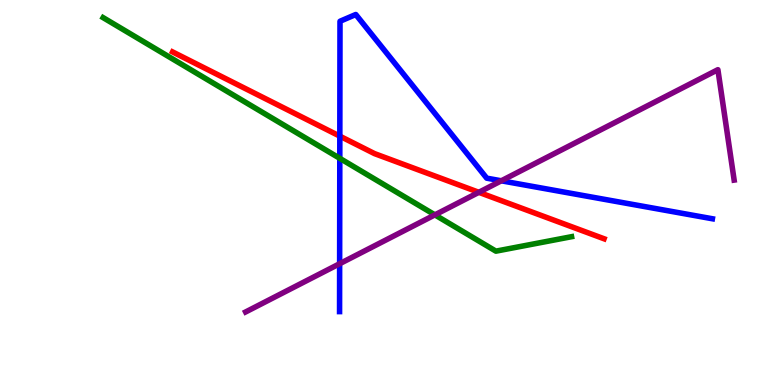[{'lines': ['blue', 'red'], 'intersections': [{'x': 4.38, 'y': 6.46}]}, {'lines': ['green', 'red'], 'intersections': []}, {'lines': ['purple', 'red'], 'intersections': [{'x': 6.18, 'y': 5.0}]}, {'lines': ['blue', 'green'], 'intersections': [{'x': 4.38, 'y': 5.89}]}, {'lines': ['blue', 'purple'], 'intersections': [{'x': 4.38, 'y': 3.15}, {'x': 6.47, 'y': 5.3}]}, {'lines': ['green', 'purple'], 'intersections': [{'x': 5.61, 'y': 4.42}]}]